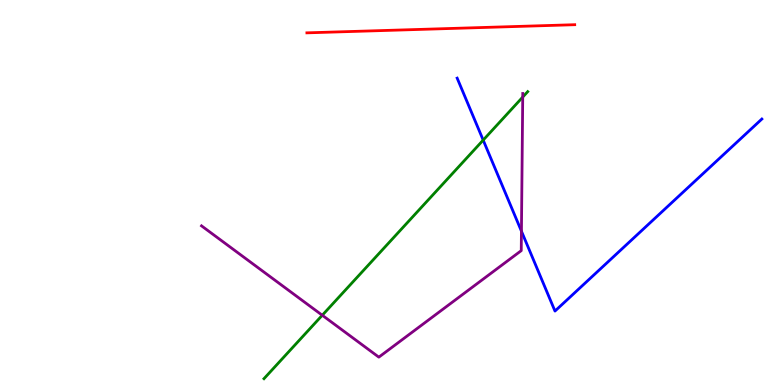[{'lines': ['blue', 'red'], 'intersections': []}, {'lines': ['green', 'red'], 'intersections': []}, {'lines': ['purple', 'red'], 'intersections': []}, {'lines': ['blue', 'green'], 'intersections': [{'x': 6.23, 'y': 6.36}]}, {'lines': ['blue', 'purple'], 'intersections': [{'x': 6.73, 'y': 3.99}]}, {'lines': ['green', 'purple'], 'intersections': [{'x': 4.16, 'y': 1.81}, {'x': 6.74, 'y': 7.48}]}]